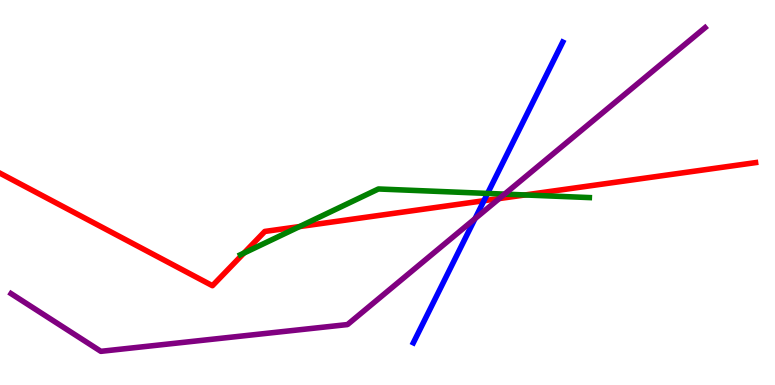[{'lines': ['blue', 'red'], 'intersections': [{'x': 6.24, 'y': 4.79}]}, {'lines': ['green', 'red'], 'intersections': [{'x': 3.15, 'y': 3.43}, {'x': 3.86, 'y': 4.11}, {'x': 6.77, 'y': 4.94}]}, {'lines': ['purple', 'red'], 'intersections': [{'x': 6.44, 'y': 4.84}]}, {'lines': ['blue', 'green'], 'intersections': [{'x': 6.29, 'y': 4.98}]}, {'lines': ['blue', 'purple'], 'intersections': [{'x': 6.13, 'y': 4.32}]}, {'lines': ['green', 'purple'], 'intersections': [{'x': 6.51, 'y': 4.96}]}]